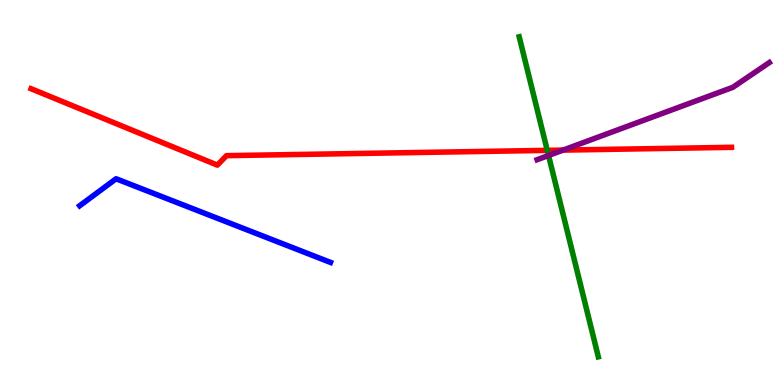[{'lines': ['blue', 'red'], 'intersections': []}, {'lines': ['green', 'red'], 'intersections': [{'x': 7.06, 'y': 6.09}]}, {'lines': ['purple', 'red'], 'intersections': [{'x': 7.27, 'y': 6.1}]}, {'lines': ['blue', 'green'], 'intersections': []}, {'lines': ['blue', 'purple'], 'intersections': []}, {'lines': ['green', 'purple'], 'intersections': [{'x': 7.08, 'y': 5.96}]}]